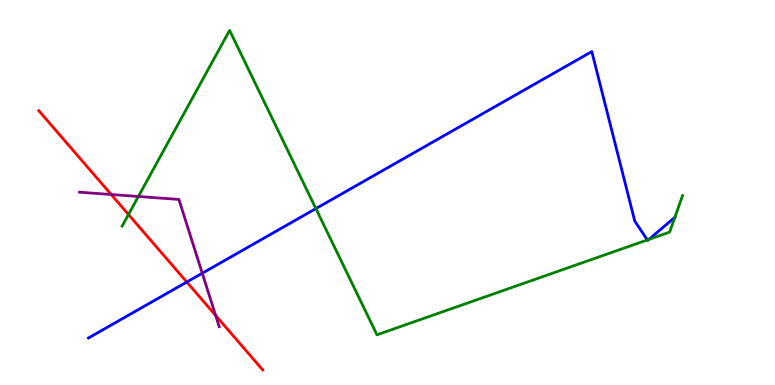[{'lines': ['blue', 'red'], 'intersections': [{'x': 2.41, 'y': 2.67}]}, {'lines': ['green', 'red'], 'intersections': [{'x': 1.66, 'y': 4.43}]}, {'lines': ['purple', 'red'], 'intersections': [{'x': 1.43, 'y': 4.95}, {'x': 2.78, 'y': 1.81}]}, {'lines': ['blue', 'green'], 'intersections': [{'x': 4.08, 'y': 4.58}, {'x': 8.35, 'y': 3.77}, {'x': 8.37, 'y': 3.78}, {'x': 8.71, 'y': 4.35}]}, {'lines': ['blue', 'purple'], 'intersections': [{'x': 2.61, 'y': 2.9}]}, {'lines': ['green', 'purple'], 'intersections': [{'x': 1.79, 'y': 4.9}]}]